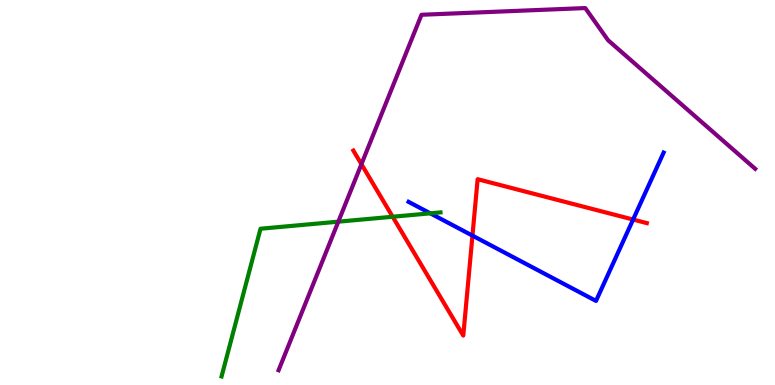[{'lines': ['blue', 'red'], 'intersections': [{'x': 6.1, 'y': 3.88}, {'x': 8.17, 'y': 4.3}]}, {'lines': ['green', 'red'], 'intersections': [{'x': 5.07, 'y': 4.37}]}, {'lines': ['purple', 'red'], 'intersections': [{'x': 4.66, 'y': 5.74}]}, {'lines': ['blue', 'green'], 'intersections': [{'x': 5.55, 'y': 4.46}]}, {'lines': ['blue', 'purple'], 'intersections': []}, {'lines': ['green', 'purple'], 'intersections': [{'x': 4.37, 'y': 4.24}]}]